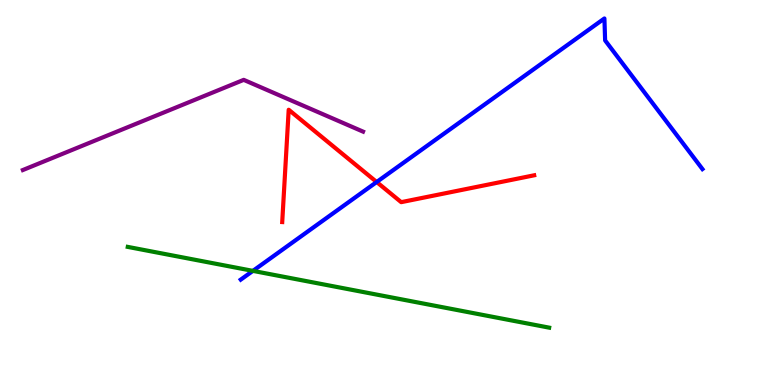[{'lines': ['blue', 'red'], 'intersections': [{'x': 4.86, 'y': 5.27}]}, {'lines': ['green', 'red'], 'intersections': []}, {'lines': ['purple', 'red'], 'intersections': []}, {'lines': ['blue', 'green'], 'intersections': [{'x': 3.26, 'y': 2.96}]}, {'lines': ['blue', 'purple'], 'intersections': []}, {'lines': ['green', 'purple'], 'intersections': []}]